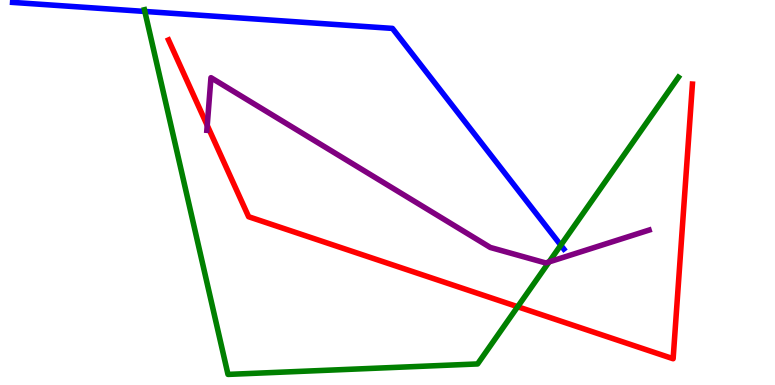[{'lines': ['blue', 'red'], 'intersections': []}, {'lines': ['green', 'red'], 'intersections': [{'x': 6.68, 'y': 2.03}]}, {'lines': ['purple', 'red'], 'intersections': [{'x': 2.67, 'y': 6.74}]}, {'lines': ['blue', 'green'], 'intersections': [{'x': 1.87, 'y': 9.7}, {'x': 7.24, 'y': 3.63}]}, {'lines': ['blue', 'purple'], 'intersections': []}, {'lines': ['green', 'purple'], 'intersections': [{'x': 7.08, 'y': 3.2}]}]